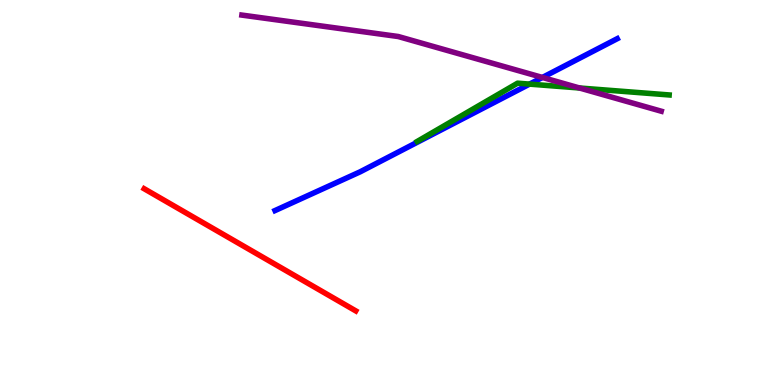[{'lines': ['blue', 'red'], 'intersections': []}, {'lines': ['green', 'red'], 'intersections': []}, {'lines': ['purple', 'red'], 'intersections': []}, {'lines': ['blue', 'green'], 'intersections': [{'x': 6.83, 'y': 7.82}]}, {'lines': ['blue', 'purple'], 'intersections': [{'x': 7.0, 'y': 7.99}]}, {'lines': ['green', 'purple'], 'intersections': [{'x': 7.48, 'y': 7.71}]}]